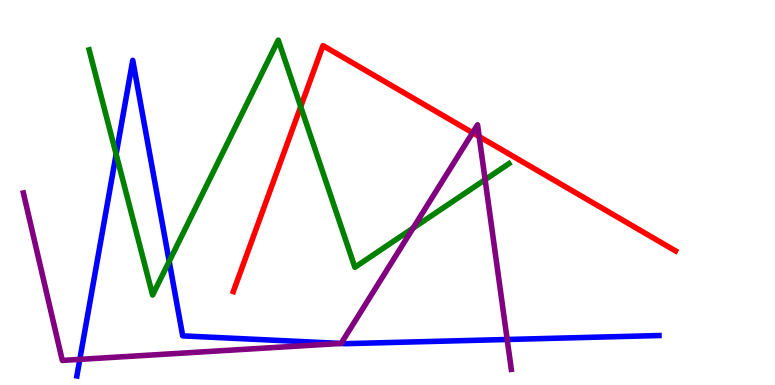[{'lines': ['blue', 'red'], 'intersections': []}, {'lines': ['green', 'red'], 'intersections': [{'x': 3.88, 'y': 7.23}]}, {'lines': ['purple', 'red'], 'intersections': [{'x': 6.1, 'y': 6.55}, {'x': 6.18, 'y': 6.45}]}, {'lines': ['blue', 'green'], 'intersections': [{'x': 1.5, 'y': 5.99}, {'x': 2.18, 'y': 3.21}]}, {'lines': ['blue', 'purple'], 'intersections': [{'x': 1.03, 'y': 0.666}, {'x': 4.4, 'y': 1.08}, {'x': 6.54, 'y': 1.18}]}, {'lines': ['green', 'purple'], 'intersections': [{'x': 5.33, 'y': 4.07}, {'x': 6.26, 'y': 5.33}]}]